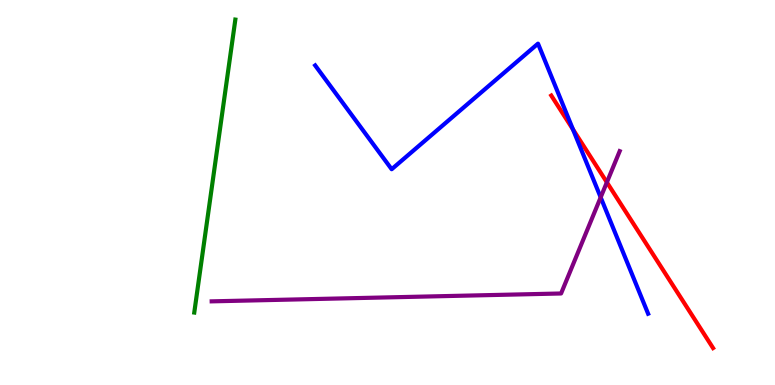[{'lines': ['blue', 'red'], 'intersections': [{'x': 7.39, 'y': 6.64}]}, {'lines': ['green', 'red'], 'intersections': []}, {'lines': ['purple', 'red'], 'intersections': [{'x': 7.83, 'y': 5.26}]}, {'lines': ['blue', 'green'], 'intersections': []}, {'lines': ['blue', 'purple'], 'intersections': [{'x': 7.75, 'y': 4.87}]}, {'lines': ['green', 'purple'], 'intersections': []}]